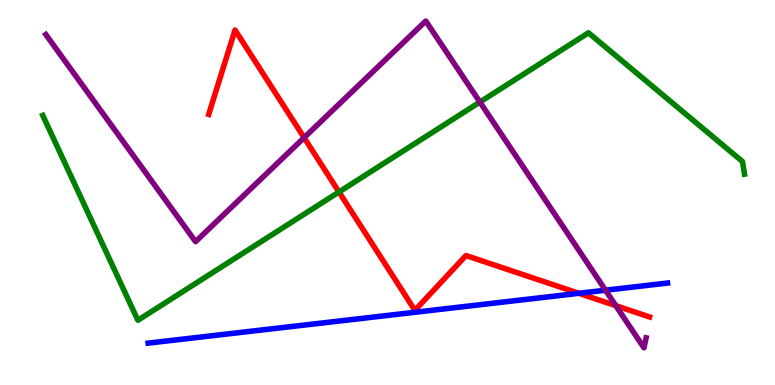[{'lines': ['blue', 'red'], 'intersections': [{'x': 7.47, 'y': 2.38}]}, {'lines': ['green', 'red'], 'intersections': [{'x': 4.37, 'y': 5.01}]}, {'lines': ['purple', 'red'], 'intersections': [{'x': 3.92, 'y': 6.42}, {'x': 7.95, 'y': 2.06}]}, {'lines': ['blue', 'green'], 'intersections': []}, {'lines': ['blue', 'purple'], 'intersections': [{'x': 7.81, 'y': 2.46}]}, {'lines': ['green', 'purple'], 'intersections': [{'x': 6.19, 'y': 7.35}]}]